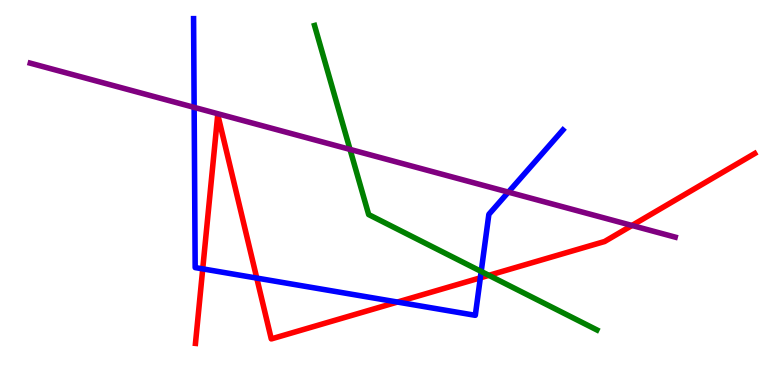[{'lines': ['blue', 'red'], 'intersections': [{'x': 2.62, 'y': 3.02}, {'x': 3.31, 'y': 2.78}, {'x': 5.13, 'y': 2.15}, {'x': 6.2, 'y': 2.78}]}, {'lines': ['green', 'red'], 'intersections': [{'x': 6.31, 'y': 2.85}]}, {'lines': ['purple', 'red'], 'intersections': [{'x': 8.15, 'y': 4.14}]}, {'lines': ['blue', 'green'], 'intersections': [{'x': 6.21, 'y': 2.95}]}, {'lines': ['blue', 'purple'], 'intersections': [{'x': 2.51, 'y': 7.21}, {'x': 6.56, 'y': 5.01}]}, {'lines': ['green', 'purple'], 'intersections': [{'x': 4.52, 'y': 6.12}]}]